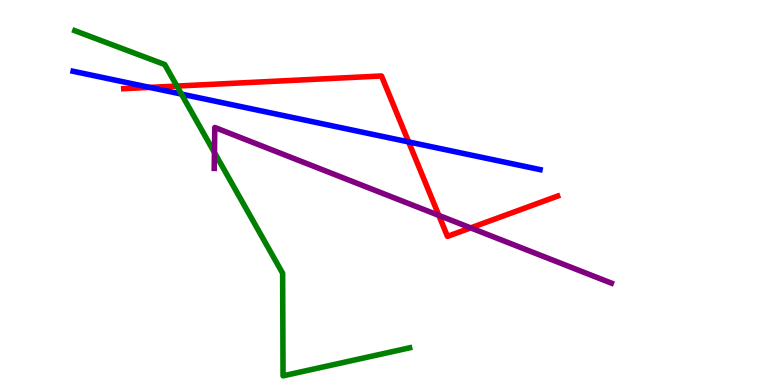[{'lines': ['blue', 'red'], 'intersections': [{'x': 1.93, 'y': 7.73}, {'x': 5.27, 'y': 6.31}]}, {'lines': ['green', 'red'], 'intersections': [{'x': 2.28, 'y': 7.76}]}, {'lines': ['purple', 'red'], 'intersections': [{'x': 5.66, 'y': 4.41}, {'x': 6.07, 'y': 4.08}]}, {'lines': ['blue', 'green'], 'intersections': [{'x': 2.34, 'y': 7.56}]}, {'lines': ['blue', 'purple'], 'intersections': []}, {'lines': ['green', 'purple'], 'intersections': [{'x': 2.77, 'y': 6.04}]}]